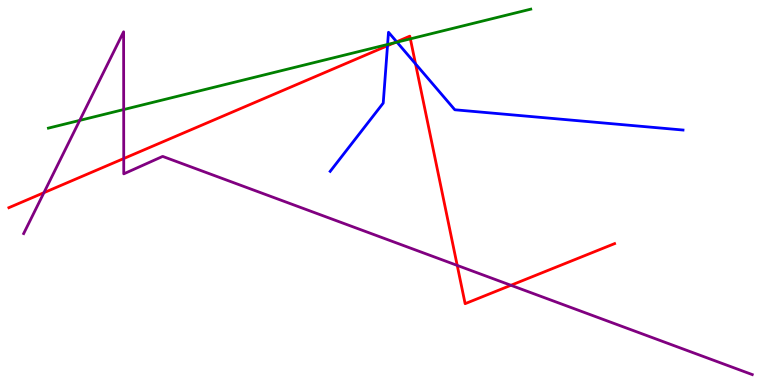[{'lines': ['blue', 'red'], 'intersections': [{'x': 5.0, 'y': 8.81}, {'x': 5.12, 'y': 8.91}, {'x': 5.36, 'y': 8.34}]}, {'lines': ['green', 'red'], 'intersections': [{'x': 5.09, 'y': 8.89}, {'x': 5.3, 'y': 8.99}]}, {'lines': ['purple', 'red'], 'intersections': [{'x': 0.567, 'y': 5.0}, {'x': 1.6, 'y': 5.88}, {'x': 5.9, 'y': 3.11}, {'x': 6.59, 'y': 2.59}]}, {'lines': ['blue', 'green'], 'intersections': [{'x': 5.0, 'y': 8.84}, {'x': 5.12, 'y': 8.9}]}, {'lines': ['blue', 'purple'], 'intersections': []}, {'lines': ['green', 'purple'], 'intersections': [{'x': 1.03, 'y': 6.87}, {'x': 1.6, 'y': 7.15}]}]